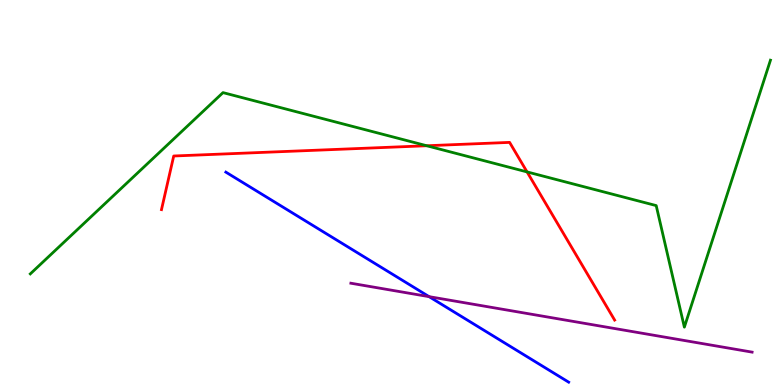[{'lines': ['blue', 'red'], 'intersections': []}, {'lines': ['green', 'red'], 'intersections': [{'x': 5.51, 'y': 6.21}, {'x': 6.8, 'y': 5.53}]}, {'lines': ['purple', 'red'], 'intersections': []}, {'lines': ['blue', 'green'], 'intersections': []}, {'lines': ['blue', 'purple'], 'intersections': [{'x': 5.54, 'y': 2.29}]}, {'lines': ['green', 'purple'], 'intersections': []}]